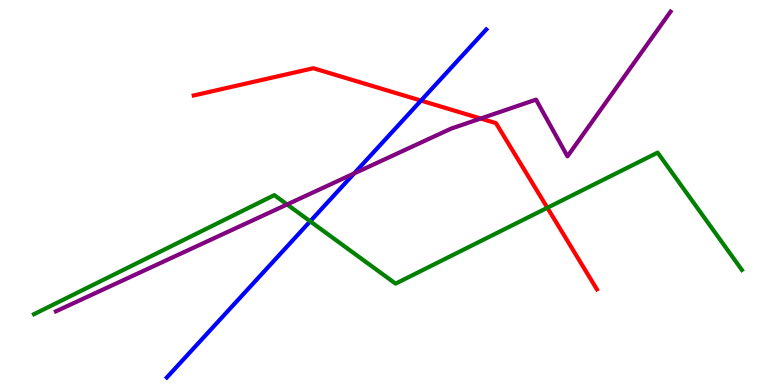[{'lines': ['blue', 'red'], 'intersections': [{'x': 5.43, 'y': 7.39}]}, {'lines': ['green', 'red'], 'intersections': [{'x': 7.06, 'y': 4.6}]}, {'lines': ['purple', 'red'], 'intersections': [{'x': 6.2, 'y': 6.92}]}, {'lines': ['blue', 'green'], 'intersections': [{'x': 4.0, 'y': 4.25}]}, {'lines': ['blue', 'purple'], 'intersections': [{'x': 4.57, 'y': 5.49}]}, {'lines': ['green', 'purple'], 'intersections': [{'x': 3.7, 'y': 4.69}]}]